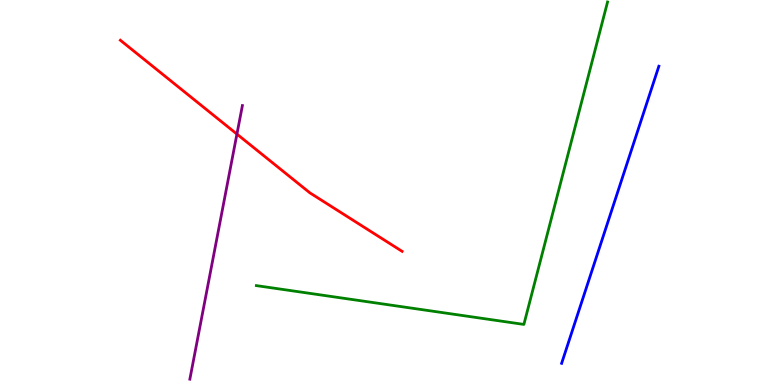[{'lines': ['blue', 'red'], 'intersections': []}, {'lines': ['green', 'red'], 'intersections': []}, {'lines': ['purple', 'red'], 'intersections': [{'x': 3.06, 'y': 6.52}]}, {'lines': ['blue', 'green'], 'intersections': []}, {'lines': ['blue', 'purple'], 'intersections': []}, {'lines': ['green', 'purple'], 'intersections': []}]